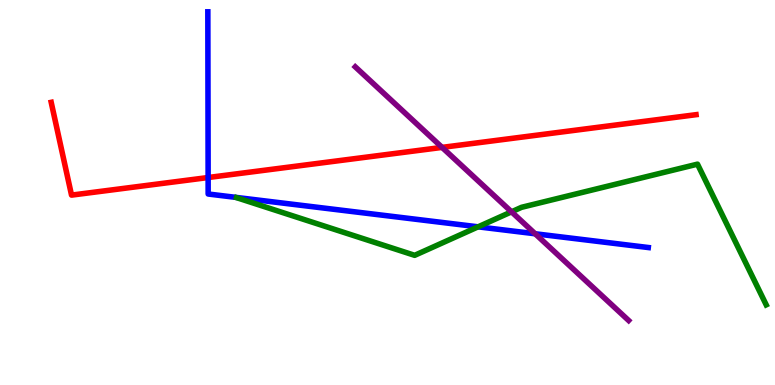[{'lines': ['blue', 'red'], 'intersections': [{'x': 2.69, 'y': 5.39}]}, {'lines': ['green', 'red'], 'intersections': []}, {'lines': ['purple', 'red'], 'intersections': [{'x': 5.7, 'y': 6.17}]}, {'lines': ['blue', 'green'], 'intersections': [{'x': 6.17, 'y': 4.11}]}, {'lines': ['blue', 'purple'], 'intersections': [{'x': 6.91, 'y': 3.93}]}, {'lines': ['green', 'purple'], 'intersections': [{'x': 6.6, 'y': 4.5}]}]